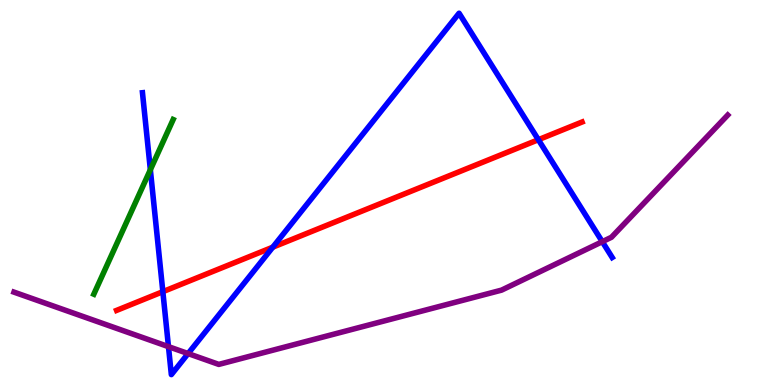[{'lines': ['blue', 'red'], 'intersections': [{'x': 2.1, 'y': 2.42}, {'x': 3.52, 'y': 3.58}, {'x': 6.95, 'y': 6.37}]}, {'lines': ['green', 'red'], 'intersections': []}, {'lines': ['purple', 'red'], 'intersections': []}, {'lines': ['blue', 'green'], 'intersections': [{'x': 1.94, 'y': 5.59}]}, {'lines': ['blue', 'purple'], 'intersections': [{'x': 2.17, 'y': 0.996}, {'x': 2.43, 'y': 0.816}, {'x': 7.77, 'y': 3.72}]}, {'lines': ['green', 'purple'], 'intersections': []}]